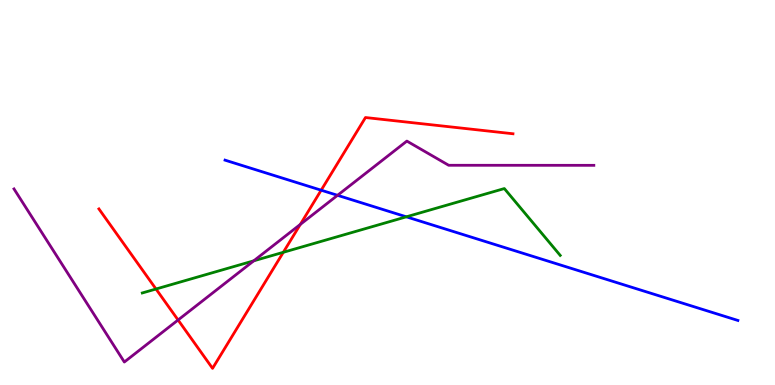[{'lines': ['blue', 'red'], 'intersections': [{'x': 4.14, 'y': 5.06}]}, {'lines': ['green', 'red'], 'intersections': [{'x': 2.01, 'y': 2.49}, {'x': 3.66, 'y': 3.45}]}, {'lines': ['purple', 'red'], 'intersections': [{'x': 2.3, 'y': 1.69}, {'x': 3.88, 'y': 4.17}]}, {'lines': ['blue', 'green'], 'intersections': [{'x': 5.24, 'y': 4.37}]}, {'lines': ['blue', 'purple'], 'intersections': [{'x': 4.36, 'y': 4.93}]}, {'lines': ['green', 'purple'], 'intersections': [{'x': 3.27, 'y': 3.23}]}]